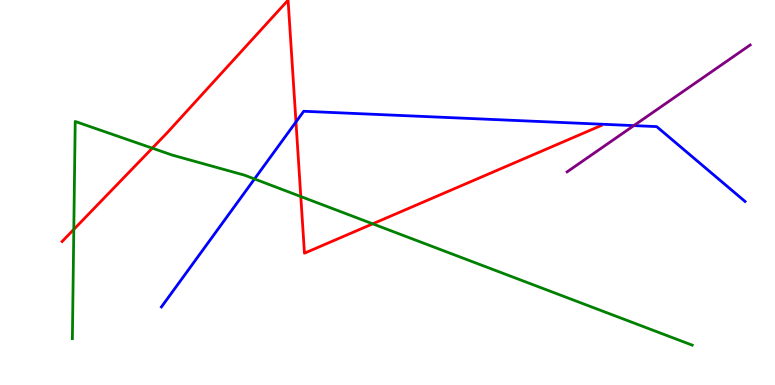[{'lines': ['blue', 'red'], 'intersections': [{'x': 3.82, 'y': 6.83}]}, {'lines': ['green', 'red'], 'intersections': [{'x': 0.952, 'y': 4.04}, {'x': 1.97, 'y': 6.15}, {'x': 3.88, 'y': 4.9}, {'x': 4.81, 'y': 4.19}]}, {'lines': ['purple', 'red'], 'intersections': []}, {'lines': ['blue', 'green'], 'intersections': [{'x': 3.28, 'y': 5.35}]}, {'lines': ['blue', 'purple'], 'intersections': [{'x': 8.18, 'y': 6.74}]}, {'lines': ['green', 'purple'], 'intersections': []}]